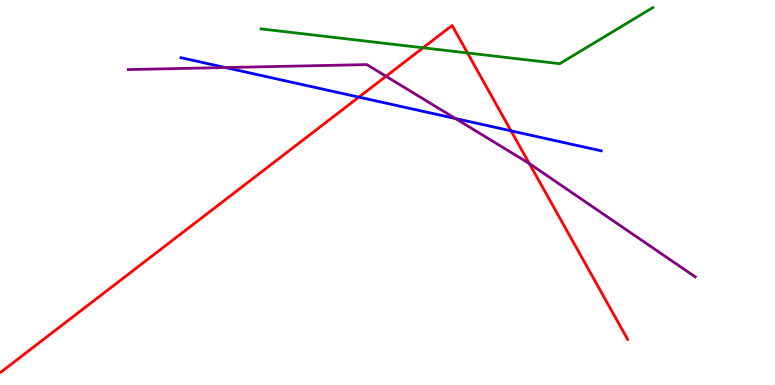[{'lines': ['blue', 'red'], 'intersections': [{'x': 4.63, 'y': 7.48}, {'x': 6.59, 'y': 6.6}]}, {'lines': ['green', 'red'], 'intersections': [{'x': 5.46, 'y': 8.76}, {'x': 6.03, 'y': 8.62}]}, {'lines': ['purple', 'red'], 'intersections': [{'x': 4.98, 'y': 8.02}, {'x': 6.83, 'y': 5.75}]}, {'lines': ['blue', 'green'], 'intersections': []}, {'lines': ['blue', 'purple'], 'intersections': [{'x': 2.91, 'y': 8.25}, {'x': 5.88, 'y': 6.92}]}, {'lines': ['green', 'purple'], 'intersections': []}]